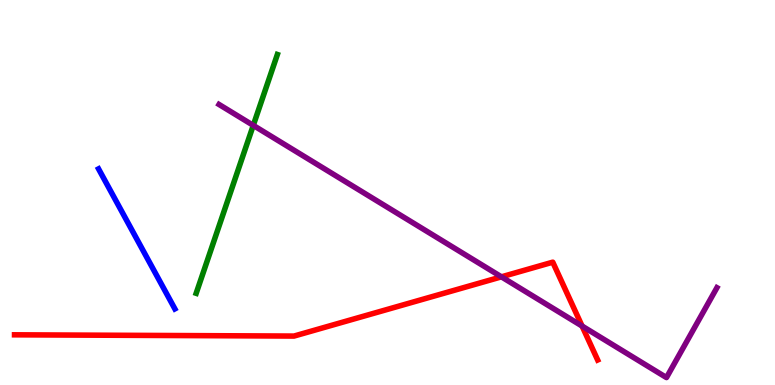[{'lines': ['blue', 'red'], 'intersections': []}, {'lines': ['green', 'red'], 'intersections': []}, {'lines': ['purple', 'red'], 'intersections': [{'x': 6.47, 'y': 2.81}, {'x': 7.51, 'y': 1.53}]}, {'lines': ['blue', 'green'], 'intersections': []}, {'lines': ['blue', 'purple'], 'intersections': []}, {'lines': ['green', 'purple'], 'intersections': [{'x': 3.27, 'y': 6.74}]}]